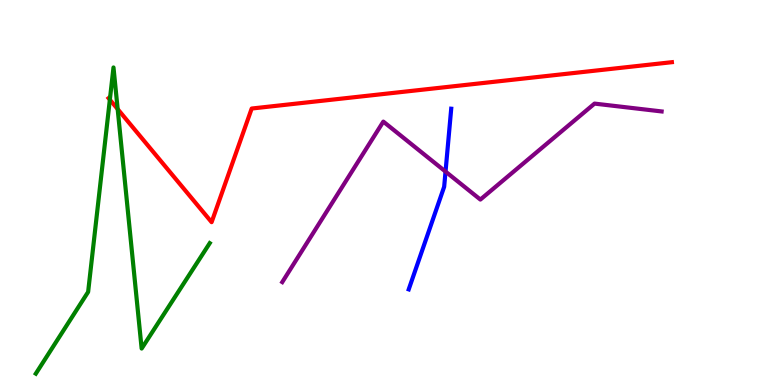[{'lines': ['blue', 'red'], 'intersections': []}, {'lines': ['green', 'red'], 'intersections': [{'x': 1.42, 'y': 7.41}, {'x': 1.52, 'y': 7.17}]}, {'lines': ['purple', 'red'], 'intersections': []}, {'lines': ['blue', 'green'], 'intersections': []}, {'lines': ['blue', 'purple'], 'intersections': [{'x': 5.75, 'y': 5.54}]}, {'lines': ['green', 'purple'], 'intersections': []}]